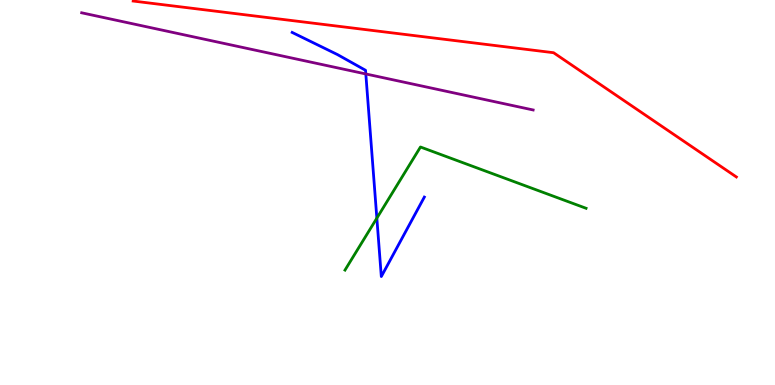[{'lines': ['blue', 'red'], 'intersections': []}, {'lines': ['green', 'red'], 'intersections': []}, {'lines': ['purple', 'red'], 'intersections': []}, {'lines': ['blue', 'green'], 'intersections': [{'x': 4.86, 'y': 4.33}]}, {'lines': ['blue', 'purple'], 'intersections': [{'x': 4.72, 'y': 8.08}]}, {'lines': ['green', 'purple'], 'intersections': []}]